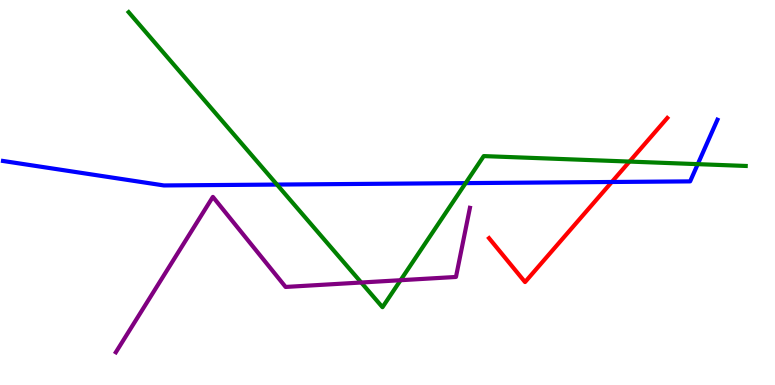[{'lines': ['blue', 'red'], 'intersections': [{'x': 7.89, 'y': 5.27}]}, {'lines': ['green', 'red'], 'intersections': [{'x': 8.12, 'y': 5.8}]}, {'lines': ['purple', 'red'], 'intersections': []}, {'lines': ['blue', 'green'], 'intersections': [{'x': 3.57, 'y': 5.21}, {'x': 6.01, 'y': 5.24}, {'x': 9.0, 'y': 5.74}]}, {'lines': ['blue', 'purple'], 'intersections': []}, {'lines': ['green', 'purple'], 'intersections': [{'x': 4.66, 'y': 2.66}, {'x': 5.17, 'y': 2.72}]}]